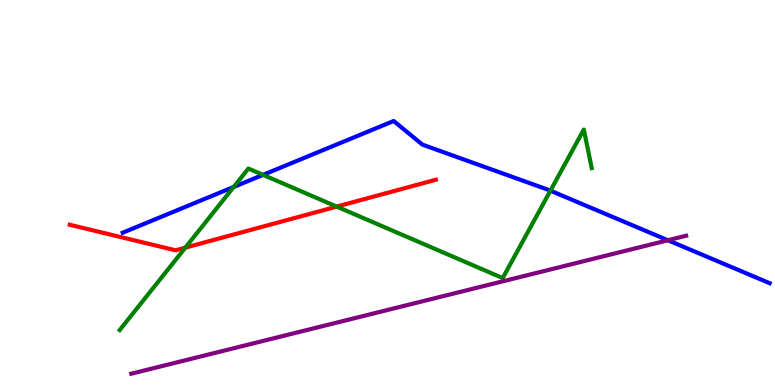[{'lines': ['blue', 'red'], 'intersections': []}, {'lines': ['green', 'red'], 'intersections': [{'x': 2.39, 'y': 3.57}, {'x': 4.34, 'y': 4.63}]}, {'lines': ['purple', 'red'], 'intersections': []}, {'lines': ['blue', 'green'], 'intersections': [{'x': 3.02, 'y': 5.14}, {'x': 3.39, 'y': 5.46}, {'x': 7.1, 'y': 5.05}]}, {'lines': ['blue', 'purple'], 'intersections': [{'x': 8.62, 'y': 3.76}]}, {'lines': ['green', 'purple'], 'intersections': []}]